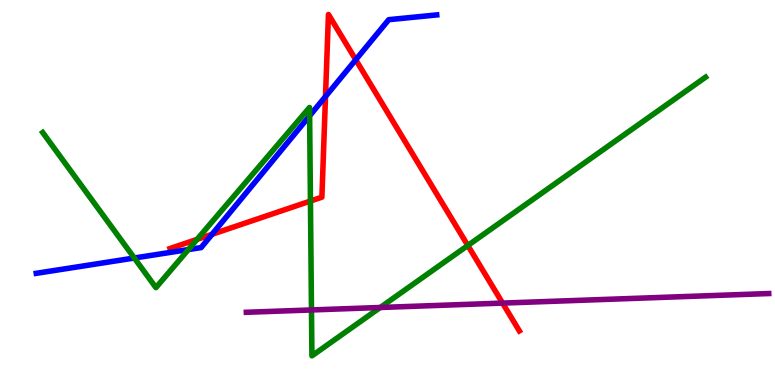[{'lines': ['blue', 'red'], 'intersections': [{'x': 2.74, 'y': 3.91}, {'x': 4.2, 'y': 7.49}, {'x': 4.59, 'y': 8.45}]}, {'lines': ['green', 'red'], 'intersections': [{'x': 2.54, 'y': 3.78}, {'x': 4.01, 'y': 4.78}, {'x': 6.04, 'y': 3.62}]}, {'lines': ['purple', 'red'], 'intersections': [{'x': 6.48, 'y': 2.13}]}, {'lines': ['blue', 'green'], 'intersections': [{'x': 1.73, 'y': 3.3}, {'x': 2.43, 'y': 3.52}, {'x': 4.0, 'y': 6.99}]}, {'lines': ['blue', 'purple'], 'intersections': []}, {'lines': ['green', 'purple'], 'intersections': [{'x': 4.02, 'y': 1.95}, {'x': 4.91, 'y': 2.01}]}]